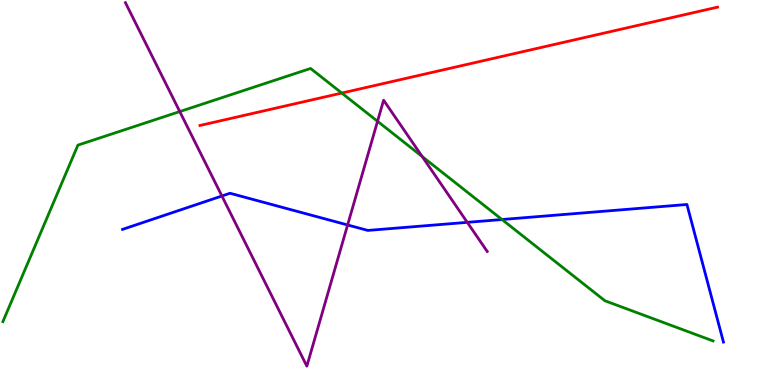[{'lines': ['blue', 'red'], 'intersections': []}, {'lines': ['green', 'red'], 'intersections': [{'x': 4.41, 'y': 7.58}]}, {'lines': ['purple', 'red'], 'intersections': []}, {'lines': ['blue', 'green'], 'intersections': [{'x': 6.48, 'y': 4.3}]}, {'lines': ['blue', 'purple'], 'intersections': [{'x': 2.86, 'y': 4.91}, {'x': 4.49, 'y': 4.16}, {'x': 6.03, 'y': 4.22}]}, {'lines': ['green', 'purple'], 'intersections': [{'x': 2.32, 'y': 7.1}, {'x': 4.87, 'y': 6.85}, {'x': 5.45, 'y': 5.93}]}]